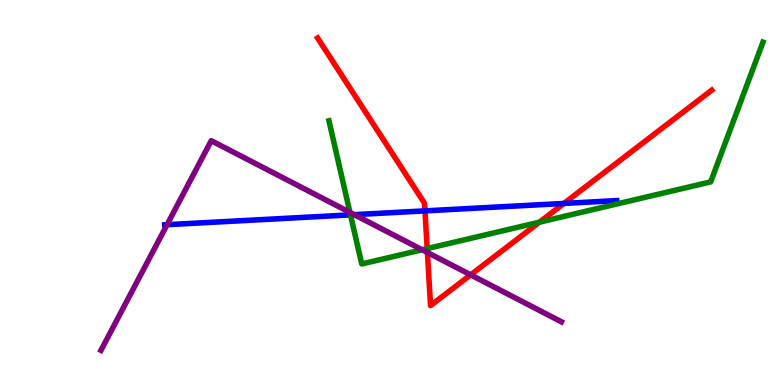[{'lines': ['blue', 'red'], 'intersections': [{'x': 5.48, 'y': 4.52}, {'x': 7.28, 'y': 4.72}]}, {'lines': ['green', 'red'], 'intersections': [{'x': 5.51, 'y': 3.54}, {'x': 6.96, 'y': 4.23}]}, {'lines': ['purple', 'red'], 'intersections': [{'x': 5.51, 'y': 3.44}, {'x': 6.07, 'y': 2.86}]}, {'lines': ['blue', 'green'], 'intersections': [{'x': 4.52, 'y': 4.42}]}, {'lines': ['blue', 'purple'], 'intersections': [{'x': 2.16, 'y': 4.16}, {'x': 4.57, 'y': 4.42}]}, {'lines': ['green', 'purple'], 'intersections': [{'x': 4.52, 'y': 4.48}, {'x': 5.45, 'y': 3.51}]}]